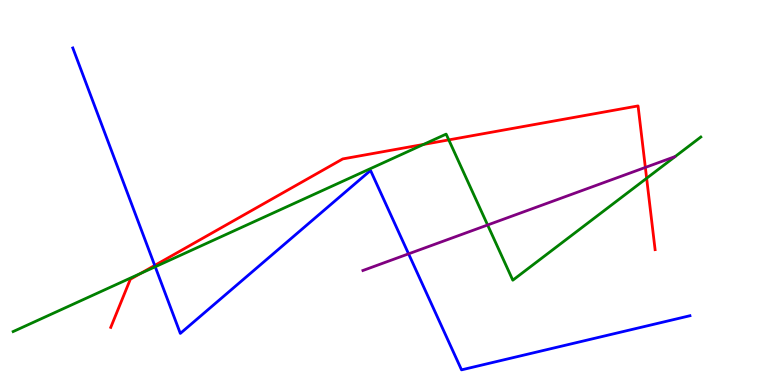[{'lines': ['blue', 'red'], 'intersections': [{'x': 2.0, 'y': 3.11}]}, {'lines': ['green', 'red'], 'intersections': [{'x': 1.81, 'y': 2.9}, {'x': 5.46, 'y': 6.25}, {'x': 5.79, 'y': 6.37}, {'x': 8.34, 'y': 5.37}]}, {'lines': ['purple', 'red'], 'intersections': [{'x': 8.33, 'y': 5.65}]}, {'lines': ['blue', 'green'], 'intersections': [{'x': 2.0, 'y': 3.07}]}, {'lines': ['blue', 'purple'], 'intersections': [{'x': 5.27, 'y': 3.41}]}, {'lines': ['green', 'purple'], 'intersections': [{'x': 6.29, 'y': 4.16}]}]